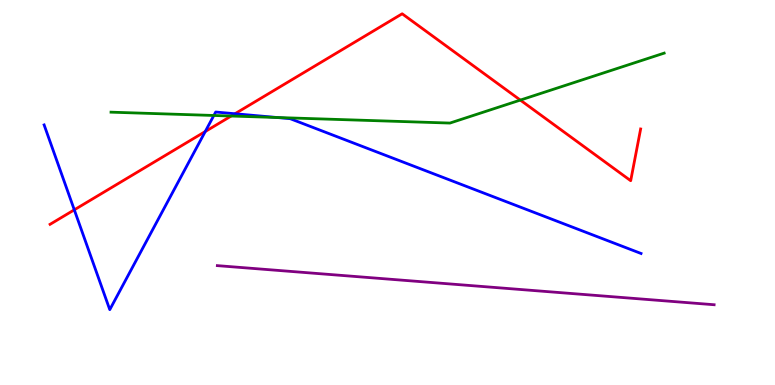[{'lines': ['blue', 'red'], 'intersections': [{'x': 0.959, 'y': 4.55}, {'x': 2.65, 'y': 6.58}, {'x': 3.03, 'y': 7.05}]}, {'lines': ['green', 'red'], 'intersections': [{'x': 2.98, 'y': 6.99}, {'x': 6.71, 'y': 7.4}]}, {'lines': ['purple', 'red'], 'intersections': []}, {'lines': ['blue', 'green'], 'intersections': [{'x': 2.76, 'y': 7.0}, {'x': 3.58, 'y': 6.95}]}, {'lines': ['blue', 'purple'], 'intersections': []}, {'lines': ['green', 'purple'], 'intersections': []}]